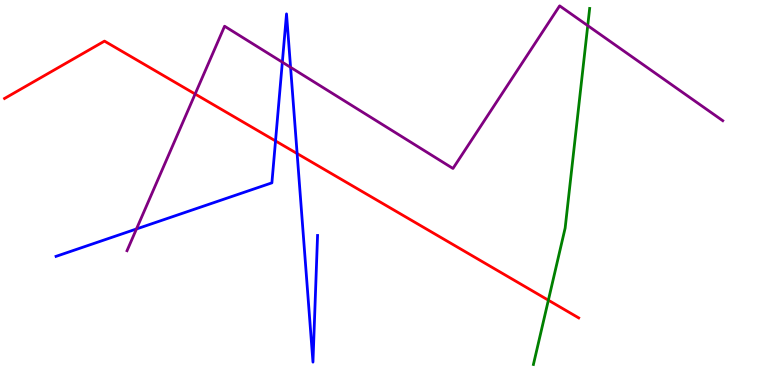[{'lines': ['blue', 'red'], 'intersections': [{'x': 3.56, 'y': 6.34}, {'x': 3.83, 'y': 6.01}]}, {'lines': ['green', 'red'], 'intersections': [{'x': 7.08, 'y': 2.2}]}, {'lines': ['purple', 'red'], 'intersections': [{'x': 2.52, 'y': 7.56}]}, {'lines': ['blue', 'green'], 'intersections': []}, {'lines': ['blue', 'purple'], 'intersections': [{'x': 1.76, 'y': 4.05}, {'x': 3.64, 'y': 8.38}, {'x': 3.75, 'y': 8.25}]}, {'lines': ['green', 'purple'], 'intersections': [{'x': 7.58, 'y': 9.33}]}]